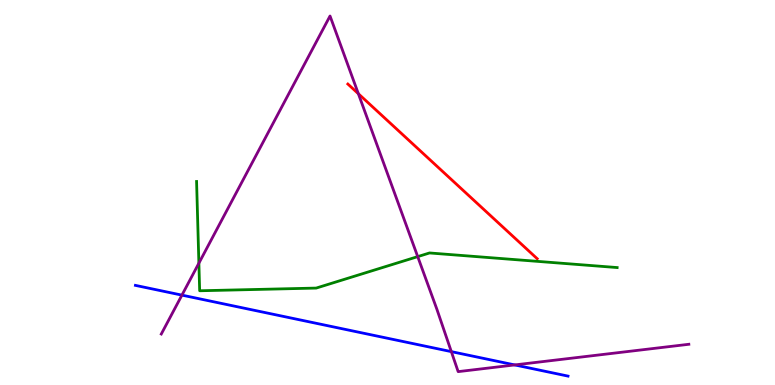[{'lines': ['blue', 'red'], 'intersections': []}, {'lines': ['green', 'red'], 'intersections': []}, {'lines': ['purple', 'red'], 'intersections': [{'x': 4.62, 'y': 7.57}]}, {'lines': ['blue', 'green'], 'intersections': []}, {'lines': ['blue', 'purple'], 'intersections': [{'x': 2.35, 'y': 2.33}, {'x': 5.82, 'y': 0.867}, {'x': 6.64, 'y': 0.521}]}, {'lines': ['green', 'purple'], 'intersections': [{'x': 2.57, 'y': 3.16}, {'x': 5.39, 'y': 3.33}]}]